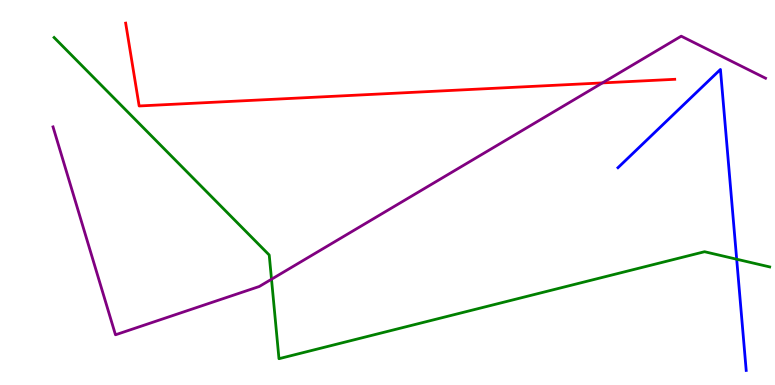[{'lines': ['blue', 'red'], 'intersections': []}, {'lines': ['green', 'red'], 'intersections': []}, {'lines': ['purple', 'red'], 'intersections': [{'x': 7.77, 'y': 7.85}]}, {'lines': ['blue', 'green'], 'intersections': [{'x': 9.51, 'y': 3.27}]}, {'lines': ['blue', 'purple'], 'intersections': []}, {'lines': ['green', 'purple'], 'intersections': [{'x': 3.5, 'y': 2.75}]}]